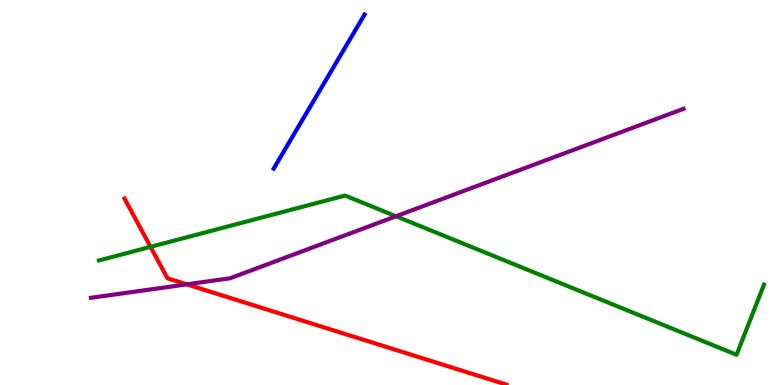[{'lines': ['blue', 'red'], 'intersections': []}, {'lines': ['green', 'red'], 'intersections': [{'x': 1.94, 'y': 3.59}]}, {'lines': ['purple', 'red'], 'intersections': [{'x': 2.41, 'y': 2.61}]}, {'lines': ['blue', 'green'], 'intersections': []}, {'lines': ['blue', 'purple'], 'intersections': []}, {'lines': ['green', 'purple'], 'intersections': [{'x': 5.11, 'y': 4.38}]}]